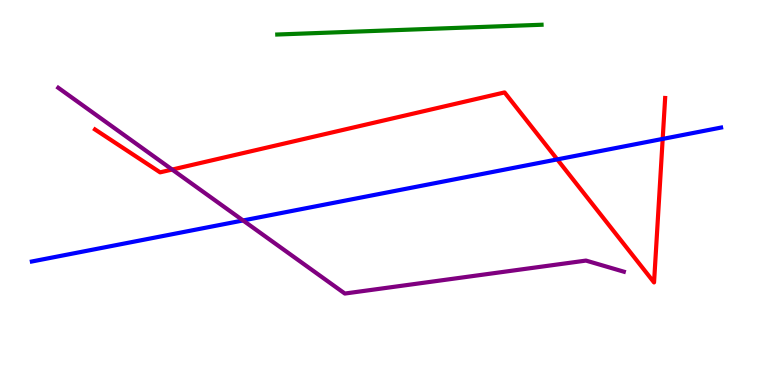[{'lines': ['blue', 'red'], 'intersections': [{'x': 7.19, 'y': 5.86}, {'x': 8.55, 'y': 6.39}]}, {'lines': ['green', 'red'], 'intersections': []}, {'lines': ['purple', 'red'], 'intersections': [{'x': 2.22, 'y': 5.6}]}, {'lines': ['blue', 'green'], 'intersections': []}, {'lines': ['blue', 'purple'], 'intersections': [{'x': 3.14, 'y': 4.27}]}, {'lines': ['green', 'purple'], 'intersections': []}]